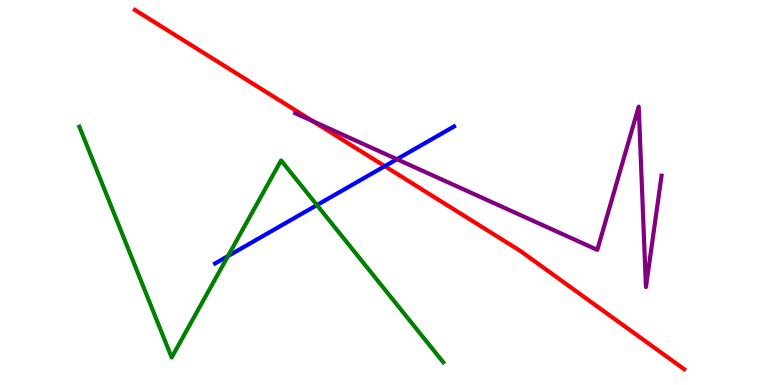[{'lines': ['blue', 'red'], 'intersections': [{'x': 4.96, 'y': 5.68}]}, {'lines': ['green', 'red'], 'intersections': []}, {'lines': ['purple', 'red'], 'intersections': [{'x': 4.04, 'y': 6.85}]}, {'lines': ['blue', 'green'], 'intersections': [{'x': 2.94, 'y': 3.35}, {'x': 4.09, 'y': 4.67}]}, {'lines': ['blue', 'purple'], 'intersections': [{'x': 5.12, 'y': 5.86}]}, {'lines': ['green', 'purple'], 'intersections': []}]